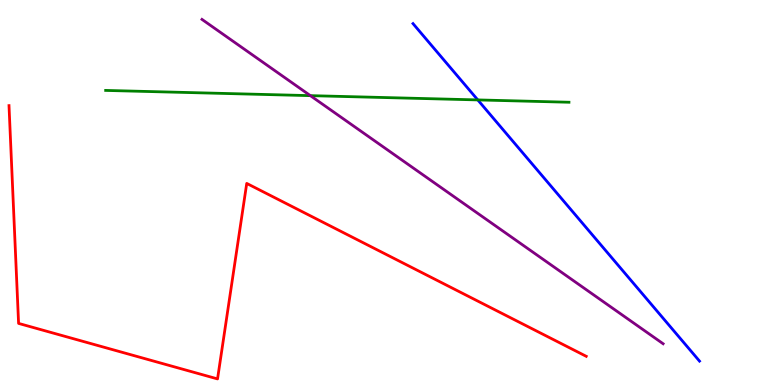[{'lines': ['blue', 'red'], 'intersections': []}, {'lines': ['green', 'red'], 'intersections': []}, {'lines': ['purple', 'red'], 'intersections': []}, {'lines': ['blue', 'green'], 'intersections': [{'x': 6.16, 'y': 7.4}]}, {'lines': ['blue', 'purple'], 'intersections': []}, {'lines': ['green', 'purple'], 'intersections': [{'x': 4.0, 'y': 7.52}]}]